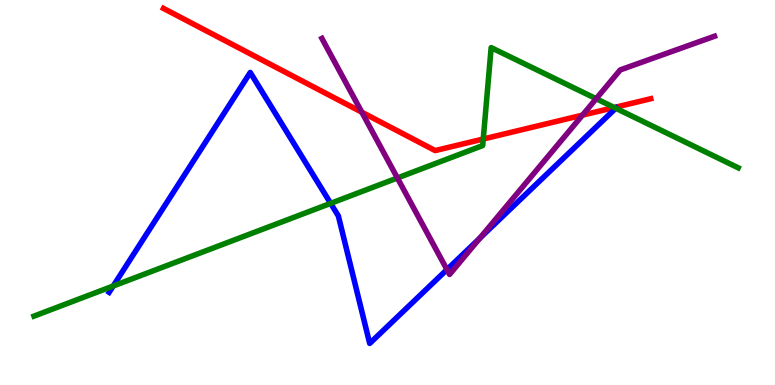[{'lines': ['blue', 'red'], 'intersections': []}, {'lines': ['green', 'red'], 'intersections': [{'x': 6.24, 'y': 6.39}, {'x': 7.93, 'y': 7.21}]}, {'lines': ['purple', 'red'], 'intersections': [{'x': 4.67, 'y': 7.09}, {'x': 7.52, 'y': 7.01}]}, {'lines': ['blue', 'green'], 'intersections': [{'x': 1.46, 'y': 2.57}, {'x': 4.27, 'y': 4.72}, {'x': 7.95, 'y': 7.19}]}, {'lines': ['blue', 'purple'], 'intersections': [{'x': 5.77, 'y': 3.0}, {'x': 6.19, 'y': 3.81}]}, {'lines': ['green', 'purple'], 'intersections': [{'x': 5.13, 'y': 5.38}, {'x': 7.69, 'y': 7.44}]}]